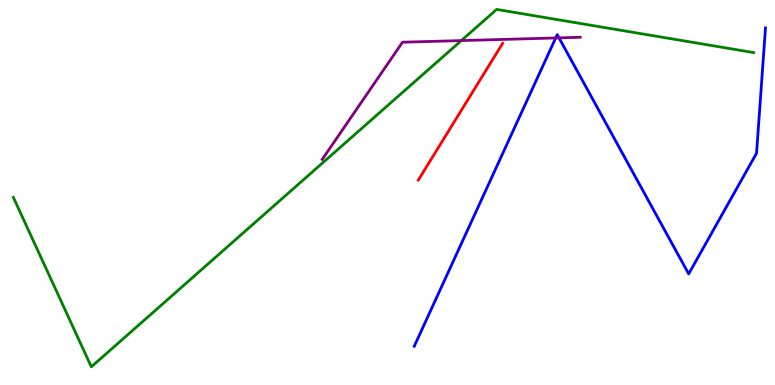[{'lines': ['blue', 'red'], 'intersections': []}, {'lines': ['green', 'red'], 'intersections': []}, {'lines': ['purple', 'red'], 'intersections': []}, {'lines': ['blue', 'green'], 'intersections': []}, {'lines': ['blue', 'purple'], 'intersections': [{'x': 7.17, 'y': 9.01}, {'x': 7.21, 'y': 9.02}]}, {'lines': ['green', 'purple'], 'intersections': [{'x': 5.95, 'y': 8.95}]}]